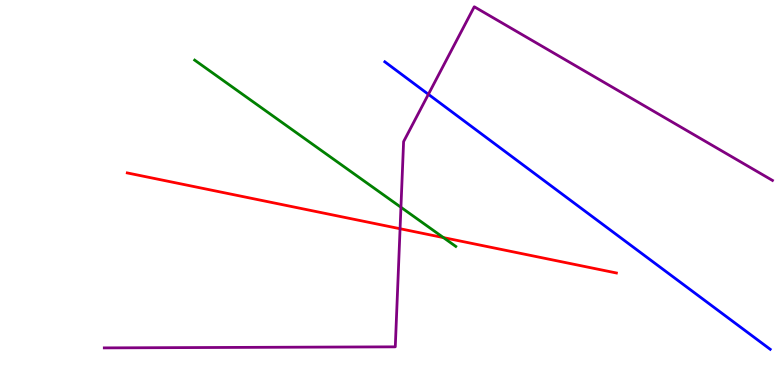[{'lines': ['blue', 'red'], 'intersections': []}, {'lines': ['green', 'red'], 'intersections': [{'x': 5.72, 'y': 3.83}]}, {'lines': ['purple', 'red'], 'intersections': [{'x': 5.16, 'y': 4.06}]}, {'lines': ['blue', 'green'], 'intersections': []}, {'lines': ['blue', 'purple'], 'intersections': [{'x': 5.53, 'y': 7.55}]}, {'lines': ['green', 'purple'], 'intersections': [{'x': 5.17, 'y': 4.62}]}]